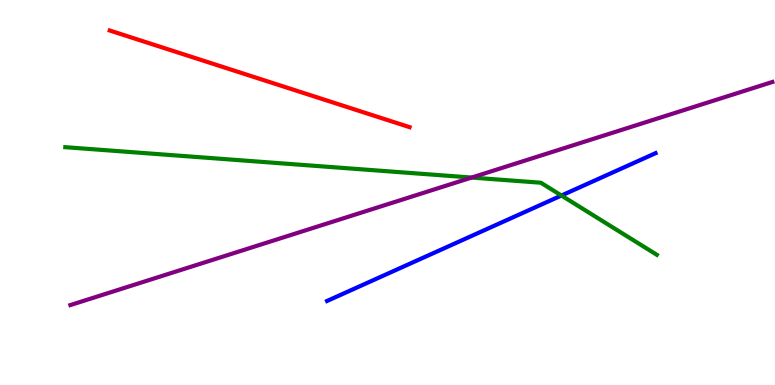[{'lines': ['blue', 'red'], 'intersections': []}, {'lines': ['green', 'red'], 'intersections': []}, {'lines': ['purple', 'red'], 'intersections': []}, {'lines': ['blue', 'green'], 'intersections': [{'x': 7.24, 'y': 4.92}]}, {'lines': ['blue', 'purple'], 'intersections': []}, {'lines': ['green', 'purple'], 'intersections': [{'x': 6.09, 'y': 5.39}]}]